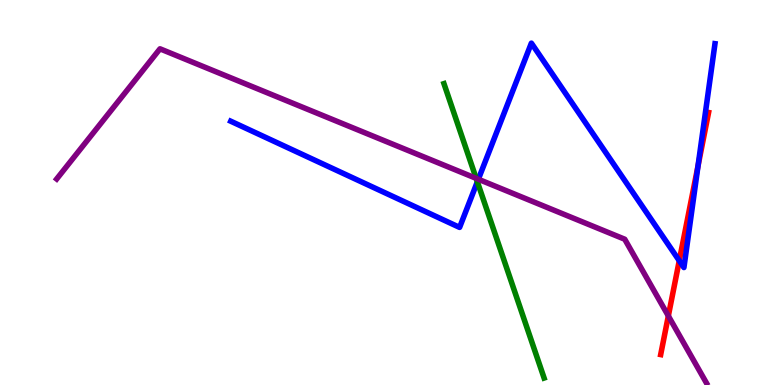[{'lines': ['blue', 'red'], 'intersections': [{'x': 8.76, 'y': 3.23}, {'x': 9.01, 'y': 5.69}]}, {'lines': ['green', 'red'], 'intersections': []}, {'lines': ['purple', 'red'], 'intersections': [{'x': 8.62, 'y': 1.79}]}, {'lines': ['blue', 'green'], 'intersections': [{'x': 6.16, 'y': 5.28}]}, {'lines': ['blue', 'purple'], 'intersections': [{'x': 6.17, 'y': 5.34}]}, {'lines': ['green', 'purple'], 'intersections': [{'x': 6.14, 'y': 5.37}]}]